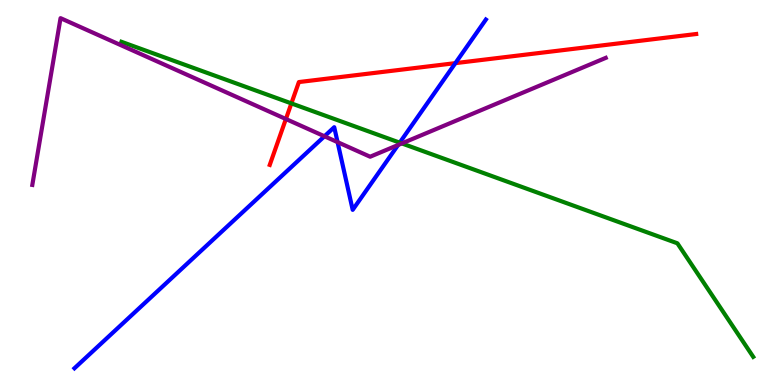[{'lines': ['blue', 'red'], 'intersections': [{'x': 5.88, 'y': 8.36}]}, {'lines': ['green', 'red'], 'intersections': [{'x': 3.76, 'y': 7.31}]}, {'lines': ['purple', 'red'], 'intersections': [{'x': 3.69, 'y': 6.91}]}, {'lines': ['blue', 'green'], 'intersections': [{'x': 5.16, 'y': 6.29}]}, {'lines': ['blue', 'purple'], 'intersections': [{'x': 4.19, 'y': 6.46}, {'x': 4.36, 'y': 6.31}, {'x': 5.14, 'y': 6.23}]}, {'lines': ['green', 'purple'], 'intersections': [{'x': 5.18, 'y': 6.27}]}]